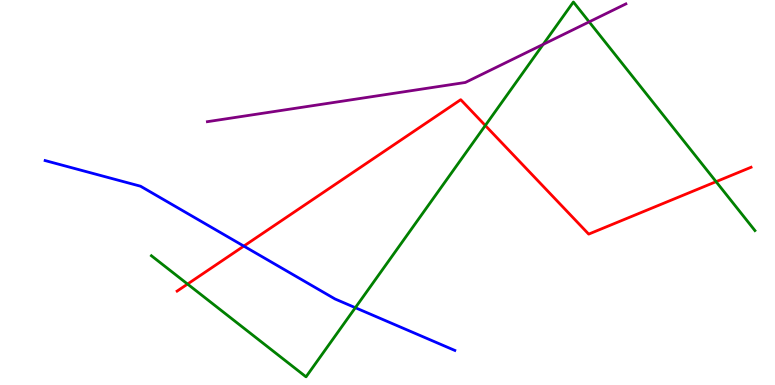[{'lines': ['blue', 'red'], 'intersections': [{'x': 3.15, 'y': 3.61}]}, {'lines': ['green', 'red'], 'intersections': [{'x': 2.42, 'y': 2.62}, {'x': 6.26, 'y': 6.74}, {'x': 9.24, 'y': 5.28}]}, {'lines': ['purple', 'red'], 'intersections': []}, {'lines': ['blue', 'green'], 'intersections': [{'x': 4.59, 'y': 2.01}]}, {'lines': ['blue', 'purple'], 'intersections': []}, {'lines': ['green', 'purple'], 'intersections': [{'x': 7.01, 'y': 8.85}, {'x': 7.6, 'y': 9.43}]}]